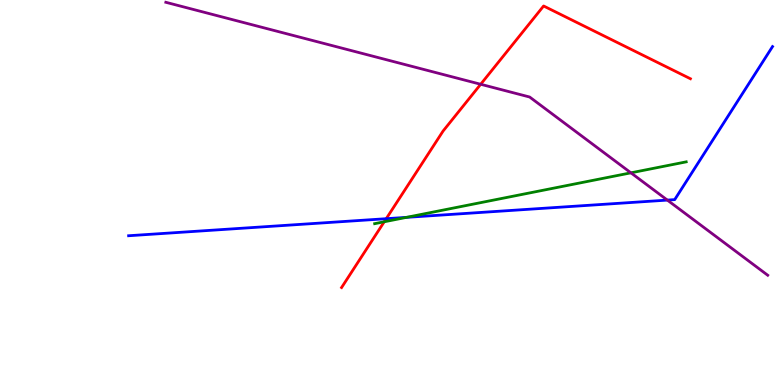[{'lines': ['blue', 'red'], 'intersections': [{'x': 4.98, 'y': 4.32}]}, {'lines': ['green', 'red'], 'intersections': [{'x': 4.96, 'y': 4.24}]}, {'lines': ['purple', 'red'], 'intersections': [{'x': 6.2, 'y': 7.81}]}, {'lines': ['blue', 'green'], 'intersections': [{'x': 5.25, 'y': 4.35}]}, {'lines': ['blue', 'purple'], 'intersections': [{'x': 8.61, 'y': 4.8}]}, {'lines': ['green', 'purple'], 'intersections': [{'x': 8.14, 'y': 5.51}]}]